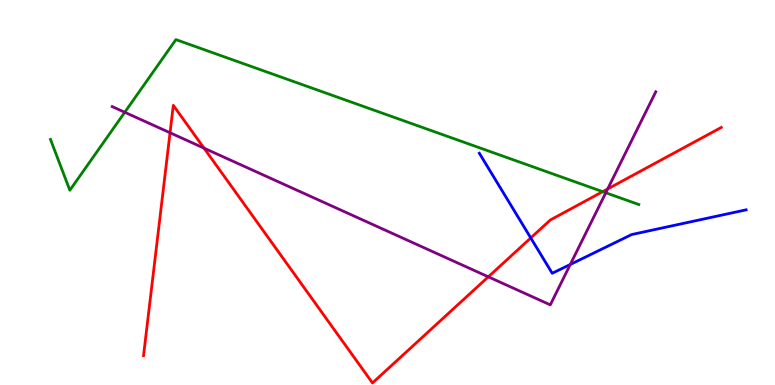[{'lines': ['blue', 'red'], 'intersections': [{'x': 6.85, 'y': 3.82}]}, {'lines': ['green', 'red'], 'intersections': [{'x': 7.78, 'y': 5.02}]}, {'lines': ['purple', 'red'], 'intersections': [{'x': 2.19, 'y': 6.55}, {'x': 2.63, 'y': 6.15}, {'x': 6.3, 'y': 2.81}, {'x': 7.84, 'y': 5.09}]}, {'lines': ['blue', 'green'], 'intersections': []}, {'lines': ['blue', 'purple'], 'intersections': [{'x': 7.36, 'y': 3.13}]}, {'lines': ['green', 'purple'], 'intersections': [{'x': 1.61, 'y': 7.08}, {'x': 7.82, 'y': 4.99}]}]